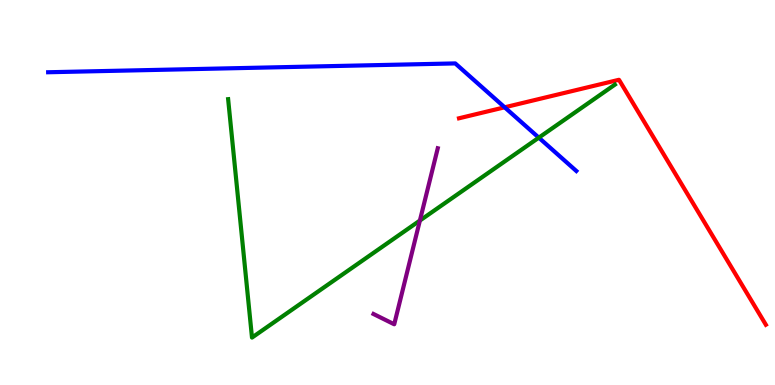[{'lines': ['blue', 'red'], 'intersections': [{'x': 6.51, 'y': 7.21}]}, {'lines': ['green', 'red'], 'intersections': []}, {'lines': ['purple', 'red'], 'intersections': []}, {'lines': ['blue', 'green'], 'intersections': [{'x': 6.95, 'y': 6.42}]}, {'lines': ['blue', 'purple'], 'intersections': []}, {'lines': ['green', 'purple'], 'intersections': [{'x': 5.42, 'y': 4.27}]}]